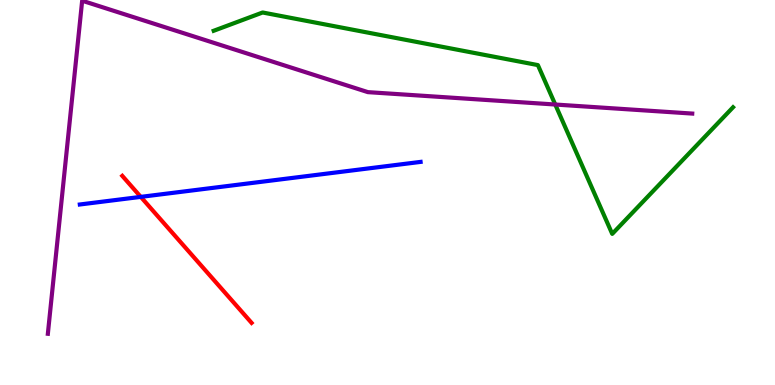[{'lines': ['blue', 'red'], 'intersections': [{'x': 1.82, 'y': 4.89}]}, {'lines': ['green', 'red'], 'intersections': []}, {'lines': ['purple', 'red'], 'intersections': []}, {'lines': ['blue', 'green'], 'intersections': []}, {'lines': ['blue', 'purple'], 'intersections': []}, {'lines': ['green', 'purple'], 'intersections': [{'x': 7.16, 'y': 7.29}]}]